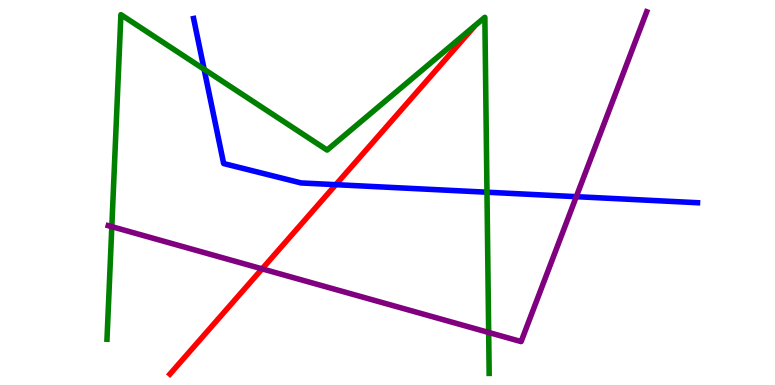[{'lines': ['blue', 'red'], 'intersections': [{'x': 4.33, 'y': 5.2}]}, {'lines': ['green', 'red'], 'intersections': []}, {'lines': ['purple', 'red'], 'intersections': [{'x': 3.38, 'y': 3.02}]}, {'lines': ['blue', 'green'], 'intersections': [{'x': 2.63, 'y': 8.2}, {'x': 6.28, 'y': 5.01}]}, {'lines': ['blue', 'purple'], 'intersections': [{'x': 7.44, 'y': 4.89}]}, {'lines': ['green', 'purple'], 'intersections': [{'x': 1.44, 'y': 4.11}, {'x': 6.31, 'y': 1.36}]}]